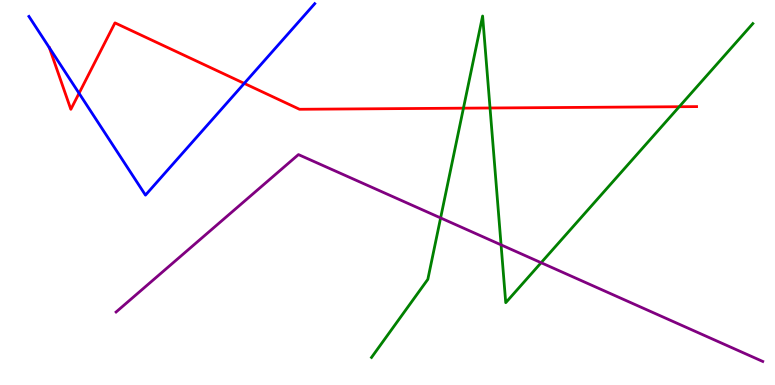[{'lines': ['blue', 'red'], 'intersections': [{'x': 0.637, 'y': 8.76}, {'x': 1.02, 'y': 7.58}, {'x': 3.15, 'y': 7.83}]}, {'lines': ['green', 'red'], 'intersections': [{'x': 5.98, 'y': 7.19}, {'x': 6.32, 'y': 7.19}, {'x': 8.76, 'y': 7.23}]}, {'lines': ['purple', 'red'], 'intersections': []}, {'lines': ['blue', 'green'], 'intersections': []}, {'lines': ['blue', 'purple'], 'intersections': []}, {'lines': ['green', 'purple'], 'intersections': [{'x': 5.69, 'y': 4.34}, {'x': 6.47, 'y': 3.64}, {'x': 6.98, 'y': 3.18}]}]